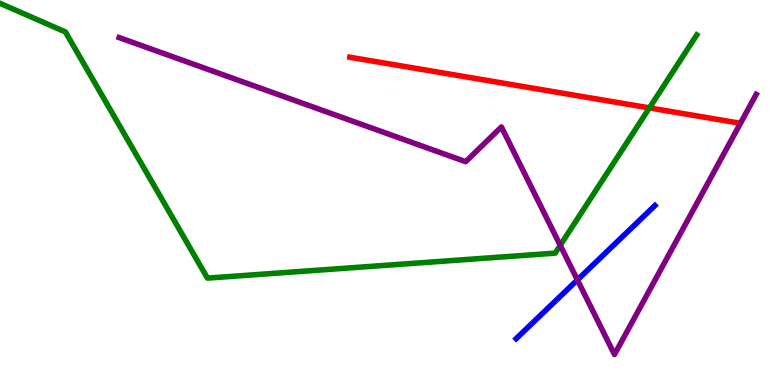[{'lines': ['blue', 'red'], 'intersections': []}, {'lines': ['green', 'red'], 'intersections': [{'x': 8.38, 'y': 7.2}]}, {'lines': ['purple', 'red'], 'intersections': []}, {'lines': ['blue', 'green'], 'intersections': []}, {'lines': ['blue', 'purple'], 'intersections': [{'x': 7.45, 'y': 2.73}]}, {'lines': ['green', 'purple'], 'intersections': [{'x': 7.23, 'y': 3.63}]}]